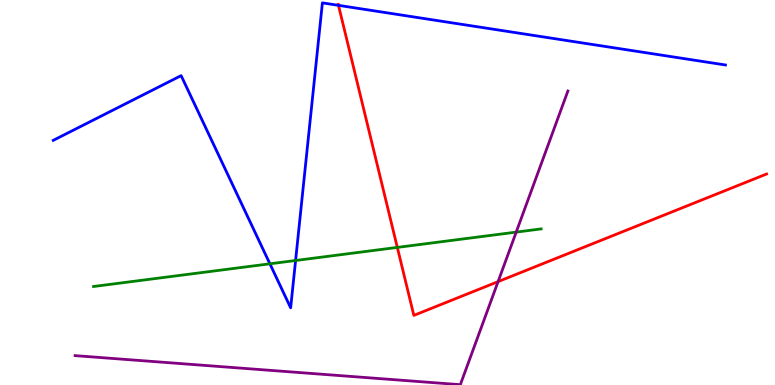[{'lines': ['blue', 'red'], 'intersections': [{'x': 4.37, 'y': 9.86}]}, {'lines': ['green', 'red'], 'intersections': [{'x': 5.13, 'y': 3.57}]}, {'lines': ['purple', 'red'], 'intersections': [{'x': 6.43, 'y': 2.69}]}, {'lines': ['blue', 'green'], 'intersections': [{'x': 3.48, 'y': 3.15}, {'x': 3.81, 'y': 3.23}]}, {'lines': ['blue', 'purple'], 'intersections': []}, {'lines': ['green', 'purple'], 'intersections': [{'x': 6.66, 'y': 3.97}]}]